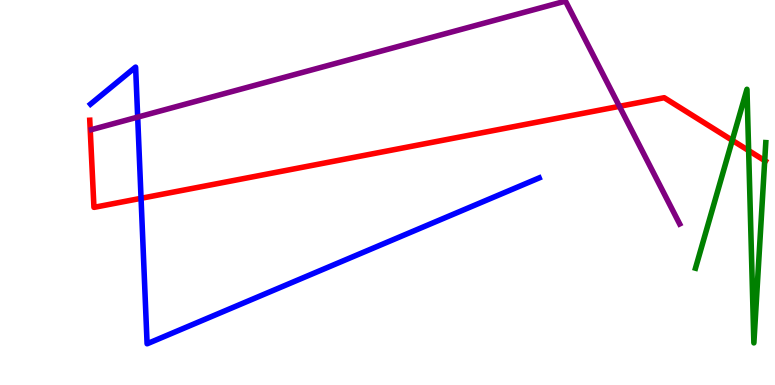[{'lines': ['blue', 'red'], 'intersections': [{'x': 1.82, 'y': 4.85}]}, {'lines': ['green', 'red'], 'intersections': [{'x': 9.45, 'y': 6.36}, {'x': 9.66, 'y': 6.09}, {'x': 9.87, 'y': 5.83}]}, {'lines': ['purple', 'red'], 'intersections': [{'x': 7.99, 'y': 7.24}]}, {'lines': ['blue', 'green'], 'intersections': []}, {'lines': ['blue', 'purple'], 'intersections': [{'x': 1.78, 'y': 6.96}]}, {'lines': ['green', 'purple'], 'intersections': []}]